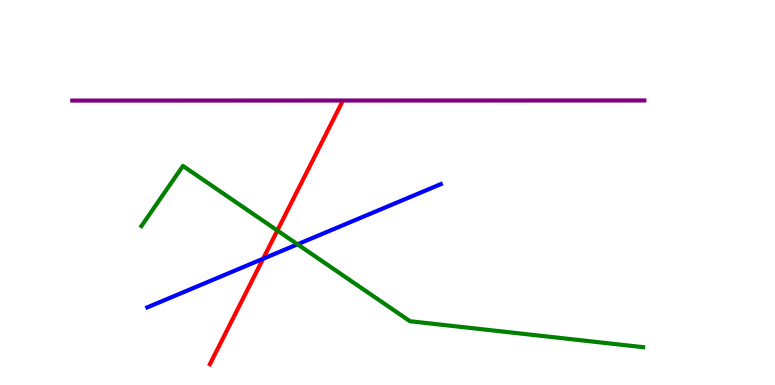[{'lines': ['blue', 'red'], 'intersections': [{'x': 3.39, 'y': 3.28}]}, {'lines': ['green', 'red'], 'intersections': [{'x': 3.58, 'y': 4.01}]}, {'lines': ['purple', 'red'], 'intersections': []}, {'lines': ['blue', 'green'], 'intersections': [{'x': 3.84, 'y': 3.65}]}, {'lines': ['blue', 'purple'], 'intersections': []}, {'lines': ['green', 'purple'], 'intersections': []}]